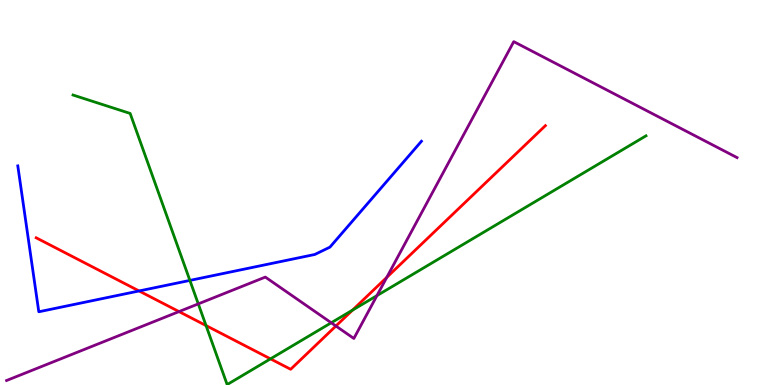[{'lines': ['blue', 'red'], 'intersections': [{'x': 1.79, 'y': 2.44}]}, {'lines': ['green', 'red'], 'intersections': [{'x': 2.66, 'y': 1.54}, {'x': 3.49, 'y': 0.679}, {'x': 4.55, 'y': 1.95}]}, {'lines': ['purple', 'red'], 'intersections': [{'x': 2.31, 'y': 1.91}, {'x': 4.33, 'y': 1.53}, {'x': 4.99, 'y': 2.8}]}, {'lines': ['blue', 'green'], 'intersections': [{'x': 2.45, 'y': 2.72}]}, {'lines': ['blue', 'purple'], 'intersections': []}, {'lines': ['green', 'purple'], 'intersections': [{'x': 2.56, 'y': 2.11}, {'x': 4.27, 'y': 1.62}, {'x': 4.86, 'y': 2.32}]}]